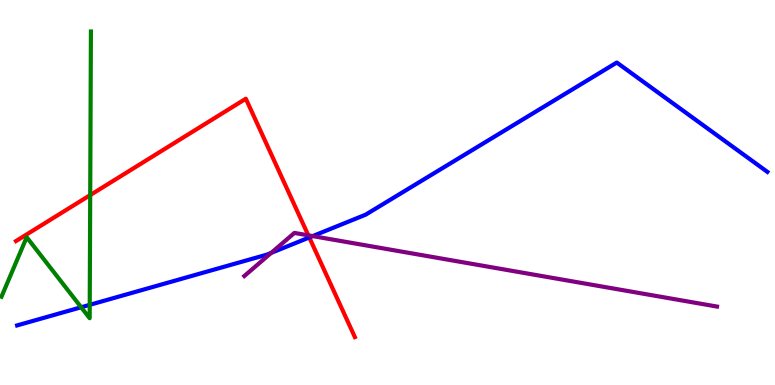[{'lines': ['blue', 'red'], 'intersections': [{'x': 3.99, 'y': 3.83}]}, {'lines': ['green', 'red'], 'intersections': [{'x': 1.16, 'y': 4.93}]}, {'lines': ['purple', 'red'], 'intersections': [{'x': 3.98, 'y': 3.89}]}, {'lines': ['blue', 'green'], 'intersections': [{'x': 1.05, 'y': 2.02}, {'x': 1.16, 'y': 2.08}]}, {'lines': ['blue', 'purple'], 'intersections': [{'x': 3.5, 'y': 3.43}, {'x': 4.03, 'y': 3.87}]}, {'lines': ['green', 'purple'], 'intersections': []}]